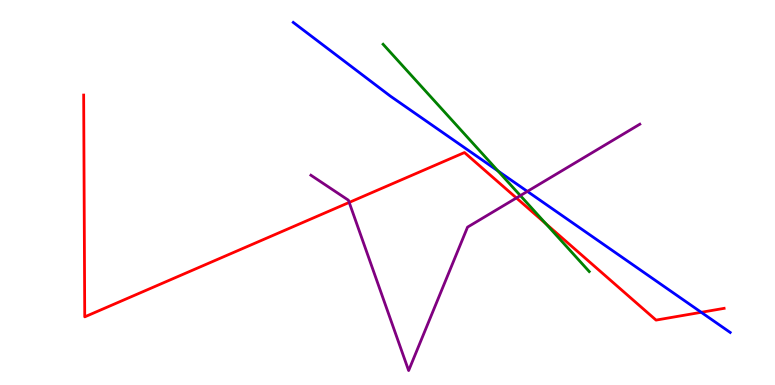[{'lines': ['blue', 'red'], 'intersections': [{'x': 9.05, 'y': 1.89}]}, {'lines': ['green', 'red'], 'intersections': [{'x': 7.04, 'y': 4.19}]}, {'lines': ['purple', 'red'], 'intersections': [{'x': 4.51, 'y': 4.74}, {'x': 6.66, 'y': 4.86}]}, {'lines': ['blue', 'green'], 'intersections': [{'x': 6.43, 'y': 5.56}]}, {'lines': ['blue', 'purple'], 'intersections': [{'x': 6.8, 'y': 5.03}]}, {'lines': ['green', 'purple'], 'intersections': [{'x': 6.71, 'y': 4.92}]}]